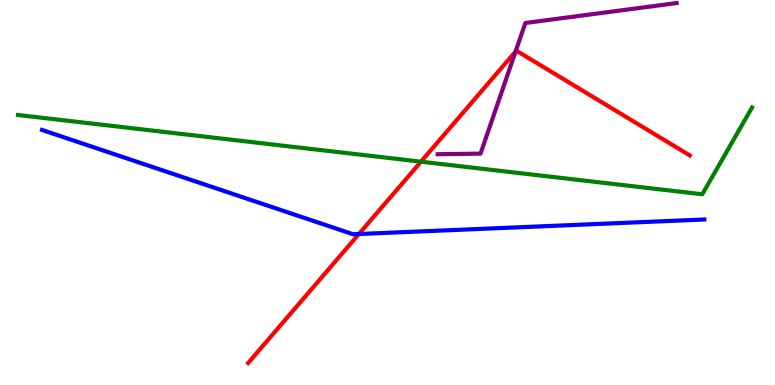[{'lines': ['blue', 'red'], 'intersections': [{'x': 4.63, 'y': 3.92}]}, {'lines': ['green', 'red'], 'intersections': [{'x': 5.43, 'y': 5.8}]}, {'lines': ['purple', 'red'], 'intersections': [{'x': 6.65, 'y': 8.66}]}, {'lines': ['blue', 'green'], 'intersections': []}, {'lines': ['blue', 'purple'], 'intersections': []}, {'lines': ['green', 'purple'], 'intersections': []}]